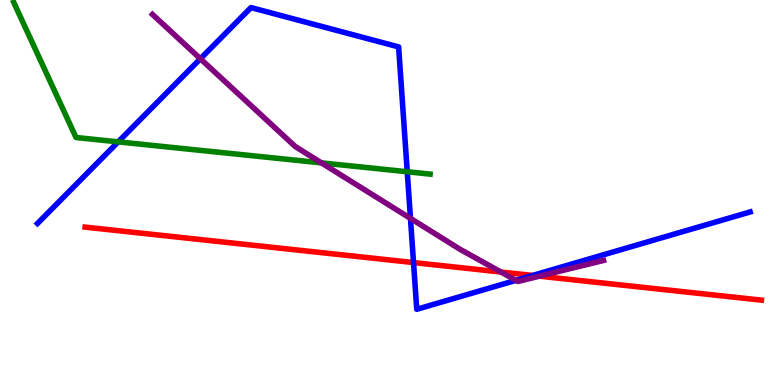[{'lines': ['blue', 'red'], 'intersections': [{'x': 5.34, 'y': 3.18}, {'x': 6.87, 'y': 2.85}]}, {'lines': ['green', 'red'], 'intersections': []}, {'lines': ['purple', 'red'], 'intersections': [{'x': 6.46, 'y': 2.93}, {'x': 6.96, 'y': 2.83}]}, {'lines': ['blue', 'green'], 'intersections': [{'x': 1.53, 'y': 6.32}, {'x': 5.25, 'y': 5.54}]}, {'lines': ['blue', 'purple'], 'intersections': [{'x': 2.59, 'y': 8.47}, {'x': 5.3, 'y': 4.33}, {'x': 6.66, 'y': 2.72}]}, {'lines': ['green', 'purple'], 'intersections': [{'x': 4.15, 'y': 5.77}]}]